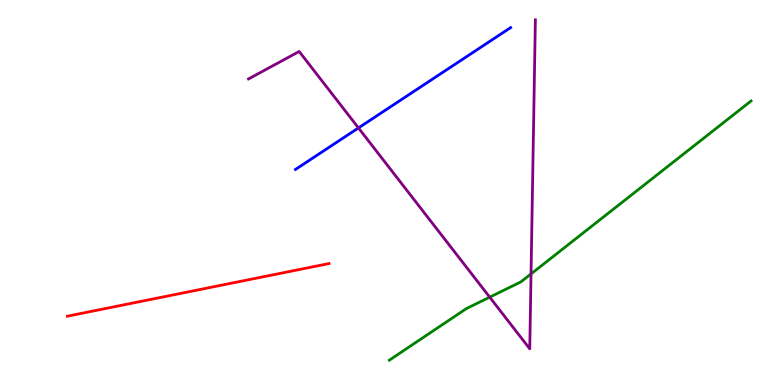[{'lines': ['blue', 'red'], 'intersections': []}, {'lines': ['green', 'red'], 'intersections': []}, {'lines': ['purple', 'red'], 'intersections': []}, {'lines': ['blue', 'green'], 'intersections': []}, {'lines': ['blue', 'purple'], 'intersections': [{'x': 4.63, 'y': 6.68}]}, {'lines': ['green', 'purple'], 'intersections': [{'x': 6.32, 'y': 2.28}, {'x': 6.85, 'y': 2.89}]}]